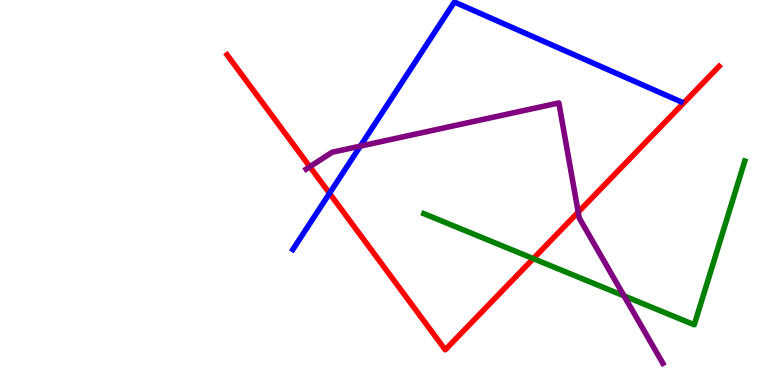[{'lines': ['blue', 'red'], 'intersections': [{'x': 4.25, 'y': 4.98}]}, {'lines': ['green', 'red'], 'intersections': [{'x': 6.88, 'y': 3.28}]}, {'lines': ['purple', 'red'], 'intersections': [{'x': 4.0, 'y': 5.67}, {'x': 7.46, 'y': 4.49}]}, {'lines': ['blue', 'green'], 'intersections': []}, {'lines': ['blue', 'purple'], 'intersections': [{'x': 4.65, 'y': 6.2}]}, {'lines': ['green', 'purple'], 'intersections': [{'x': 8.05, 'y': 2.31}]}]